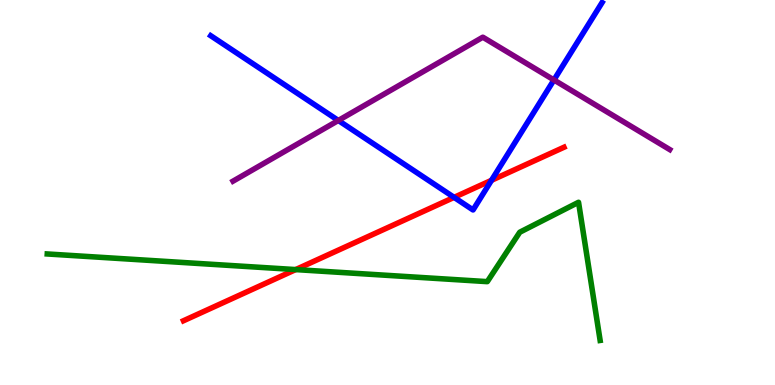[{'lines': ['blue', 'red'], 'intersections': [{'x': 5.86, 'y': 4.87}, {'x': 6.34, 'y': 5.32}]}, {'lines': ['green', 'red'], 'intersections': [{'x': 3.82, 'y': 3.0}]}, {'lines': ['purple', 'red'], 'intersections': []}, {'lines': ['blue', 'green'], 'intersections': []}, {'lines': ['blue', 'purple'], 'intersections': [{'x': 4.37, 'y': 6.87}, {'x': 7.15, 'y': 7.92}]}, {'lines': ['green', 'purple'], 'intersections': []}]